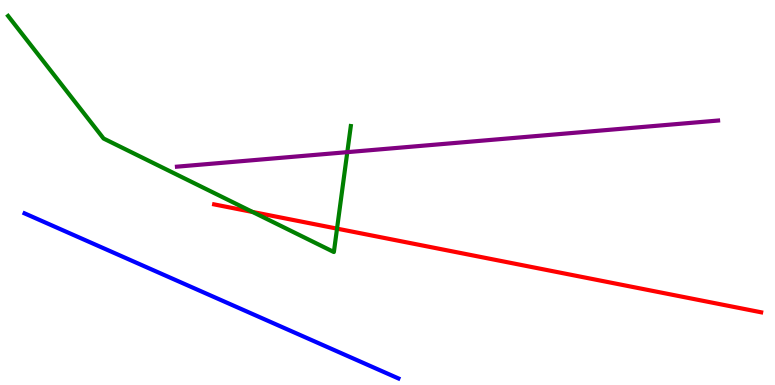[{'lines': ['blue', 'red'], 'intersections': []}, {'lines': ['green', 'red'], 'intersections': [{'x': 3.26, 'y': 4.49}, {'x': 4.35, 'y': 4.06}]}, {'lines': ['purple', 'red'], 'intersections': []}, {'lines': ['blue', 'green'], 'intersections': []}, {'lines': ['blue', 'purple'], 'intersections': []}, {'lines': ['green', 'purple'], 'intersections': [{'x': 4.48, 'y': 6.05}]}]